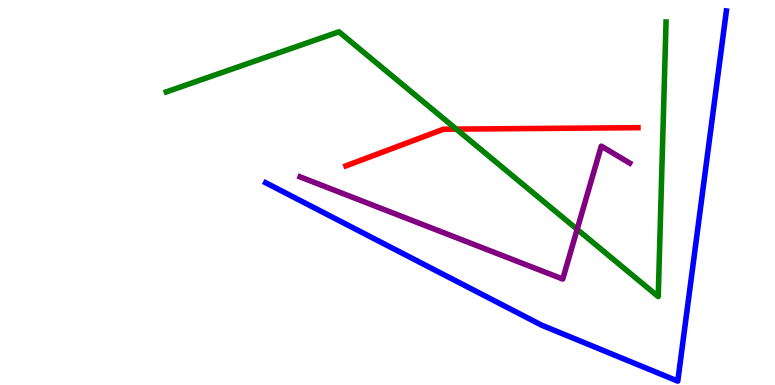[{'lines': ['blue', 'red'], 'intersections': []}, {'lines': ['green', 'red'], 'intersections': [{'x': 5.89, 'y': 6.65}]}, {'lines': ['purple', 'red'], 'intersections': []}, {'lines': ['blue', 'green'], 'intersections': []}, {'lines': ['blue', 'purple'], 'intersections': []}, {'lines': ['green', 'purple'], 'intersections': [{'x': 7.45, 'y': 4.04}]}]